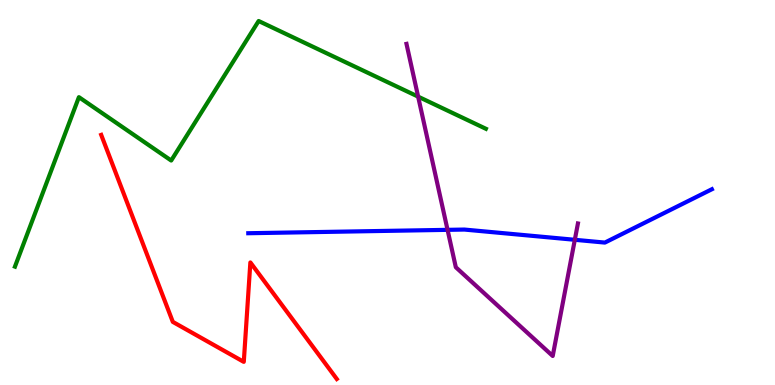[{'lines': ['blue', 'red'], 'intersections': []}, {'lines': ['green', 'red'], 'intersections': []}, {'lines': ['purple', 'red'], 'intersections': []}, {'lines': ['blue', 'green'], 'intersections': []}, {'lines': ['blue', 'purple'], 'intersections': [{'x': 5.77, 'y': 4.03}, {'x': 7.42, 'y': 3.77}]}, {'lines': ['green', 'purple'], 'intersections': [{'x': 5.4, 'y': 7.49}]}]